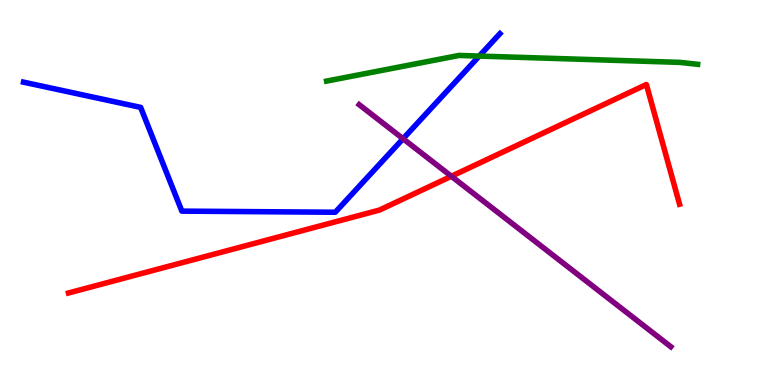[{'lines': ['blue', 'red'], 'intersections': []}, {'lines': ['green', 'red'], 'intersections': []}, {'lines': ['purple', 'red'], 'intersections': [{'x': 5.82, 'y': 5.42}]}, {'lines': ['blue', 'green'], 'intersections': [{'x': 6.18, 'y': 8.54}]}, {'lines': ['blue', 'purple'], 'intersections': [{'x': 5.2, 'y': 6.4}]}, {'lines': ['green', 'purple'], 'intersections': []}]